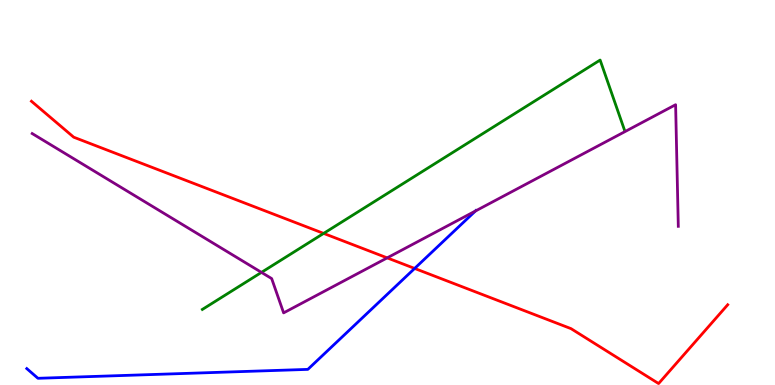[{'lines': ['blue', 'red'], 'intersections': [{'x': 5.35, 'y': 3.03}]}, {'lines': ['green', 'red'], 'intersections': [{'x': 4.18, 'y': 3.94}]}, {'lines': ['purple', 'red'], 'intersections': [{'x': 5.0, 'y': 3.3}]}, {'lines': ['blue', 'green'], 'intersections': []}, {'lines': ['blue', 'purple'], 'intersections': [{'x': 6.13, 'y': 4.52}]}, {'lines': ['green', 'purple'], 'intersections': [{'x': 3.37, 'y': 2.93}]}]